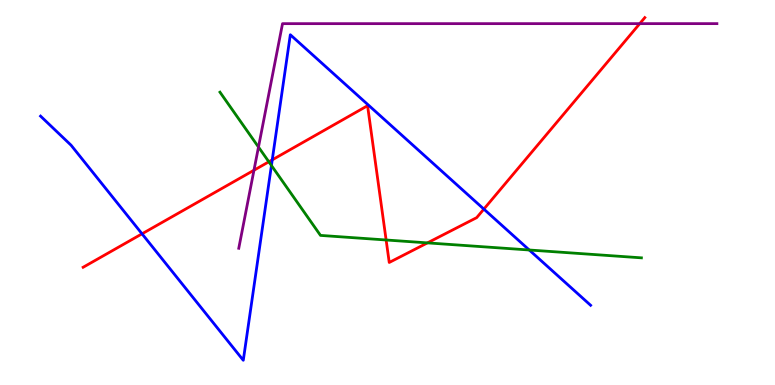[{'lines': ['blue', 'red'], 'intersections': [{'x': 1.83, 'y': 3.93}, {'x': 3.51, 'y': 5.85}, {'x': 6.24, 'y': 4.57}]}, {'lines': ['green', 'red'], 'intersections': [{'x': 3.47, 'y': 5.8}, {'x': 4.98, 'y': 3.77}, {'x': 5.52, 'y': 3.69}]}, {'lines': ['purple', 'red'], 'intersections': [{'x': 3.28, 'y': 5.58}, {'x': 8.25, 'y': 9.39}]}, {'lines': ['blue', 'green'], 'intersections': [{'x': 3.5, 'y': 5.7}, {'x': 6.83, 'y': 3.51}]}, {'lines': ['blue', 'purple'], 'intersections': []}, {'lines': ['green', 'purple'], 'intersections': [{'x': 3.34, 'y': 6.18}]}]